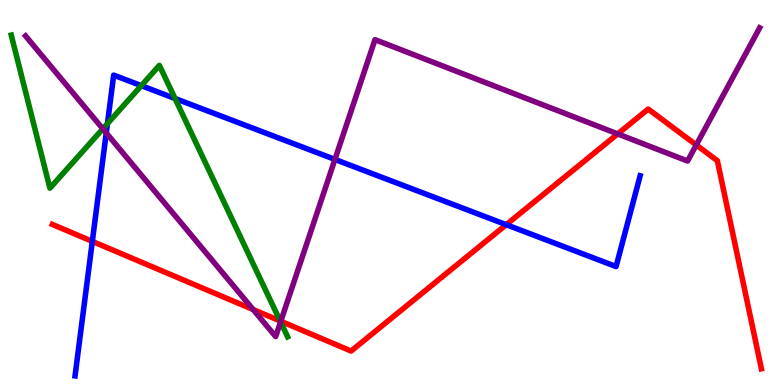[{'lines': ['blue', 'red'], 'intersections': [{'x': 1.19, 'y': 3.73}, {'x': 6.53, 'y': 4.16}]}, {'lines': ['green', 'red'], 'intersections': [{'x': 3.61, 'y': 1.66}]}, {'lines': ['purple', 'red'], 'intersections': [{'x': 3.27, 'y': 1.96}, {'x': 3.62, 'y': 1.66}, {'x': 7.97, 'y': 6.52}, {'x': 8.98, 'y': 6.24}]}, {'lines': ['blue', 'green'], 'intersections': [{'x': 1.39, 'y': 6.79}, {'x': 1.82, 'y': 7.78}, {'x': 2.26, 'y': 7.44}]}, {'lines': ['blue', 'purple'], 'intersections': [{'x': 1.37, 'y': 6.55}, {'x': 4.32, 'y': 5.86}]}, {'lines': ['green', 'purple'], 'intersections': [{'x': 1.33, 'y': 6.65}, {'x': 3.62, 'y': 1.64}]}]